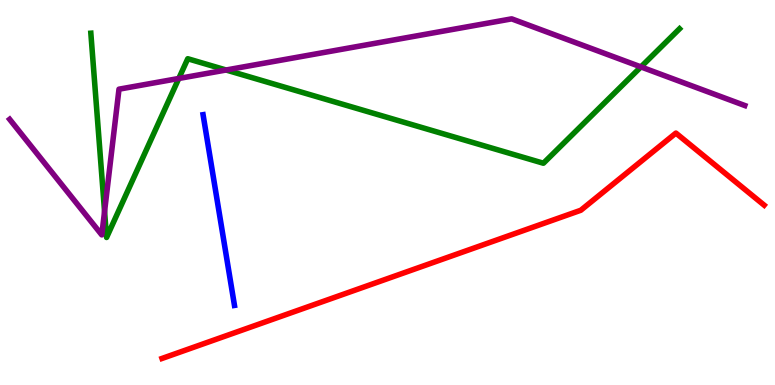[{'lines': ['blue', 'red'], 'intersections': []}, {'lines': ['green', 'red'], 'intersections': []}, {'lines': ['purple', 'red'], 'intersections': []}, {'lines': ['blue', 'green'], 'intersections': []}, {'lines': ['blue', 'purple'], 'intersections': []}, {'lines': ['green', 'purple'], 'intersections': [{'x': 1.35, 'y': 4.51}, {'x': 2.31, 'y': 7.96}, {'x': 2.92, 'y': 8.18}, {'x': 8.27, 'y': 8.26}]}]